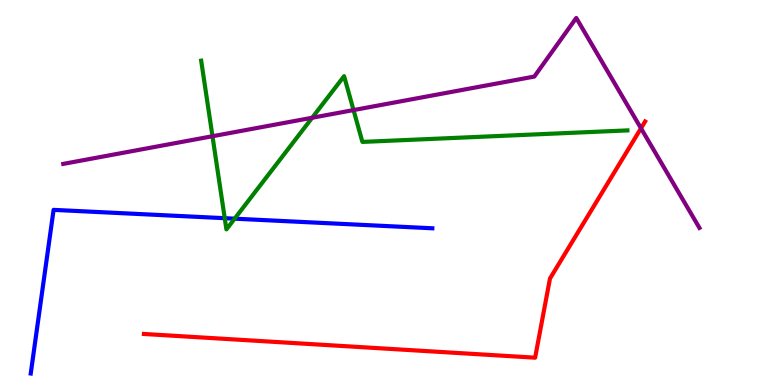[{'lines': ['blue', 'red'], 'intersections': []}, {'lines': ['green', 'red'], 'intersections': []}, {'lines': ['purple', 'red'], 'intersections': [{'x': 8.27, 'y': 6.67}]}, {'lines': ['blue', 'green'], 'intersections': [{'x': 2.9, 'y': 4.33}, {'x': 3.03, 'y': 4.32}]}, {'lines': ['blue', 'purple'], 'intersections': []}, {'lines': ['green', 'purple'], 'intersections': [{'x': 2.74, 'y': 6.46}, {'x': 4.03, 'y': 6.94}, {'x': 4.56, 'y': 7.14}]}]